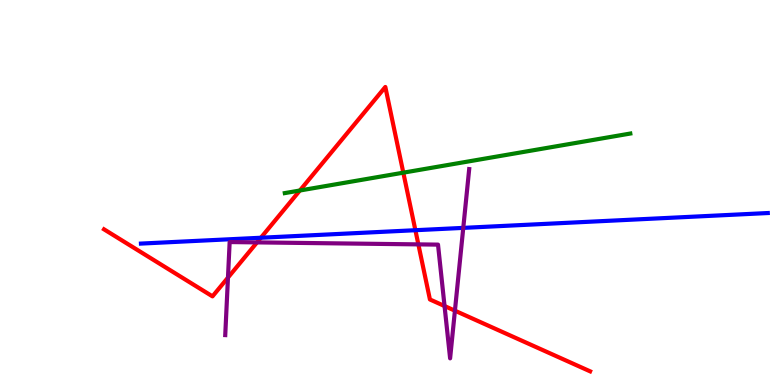[{'lines': ['blue', 'red'], 'intersections': [{'x': 3.37, 'y': 3.82}, {'x': 5.36, 'y': 4.02}]}, {'lines': ['green', 'red'], 'intersections': [{'x': 3.87, 'y': 5.05}, {'x': 5.2, 'y': 5.52}]}, {'lines': ['purple', 'red'], 'intersections': [{'x': 2.94, 'y': 2.79}, {'x': 3.32, 'y': 3.7}, {'x': 5.4, 'y': 3.65}, {'x': 5.74, 'y': 2.05}, {'x': 5.87, 'y': 1.93}]}, {'lines': ['blue', 'green'], 'intersections': []}, {'lines': ['blue', 'purple'], 'intersections': [{'x': 5.98, 'y': 4.08}]}, {'lines': ['green', 'purple'], 'intersections': []}]